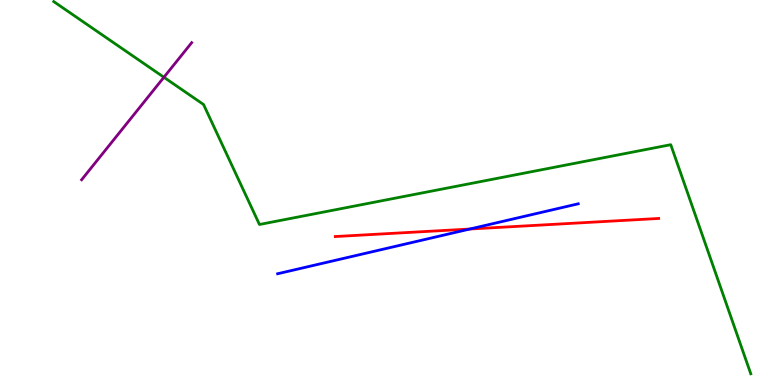[{'lines': ['blue', 'red'], 'intersections': [{'x': 6.06, 'y': 4.05}]}, {'lines': ['green', 'red'], 'intersections': []}, {'lines': ['purple', 'red'], 'intersections': []}, {'lines': ['blue', 'green'], 'intersections': []}, {'lines': ['blue', 'purple'], 'intersections': []}, {'lines': ['green', 'purple'], 'intersections': [{'x': 2.11, 'y': 7.99}]}]